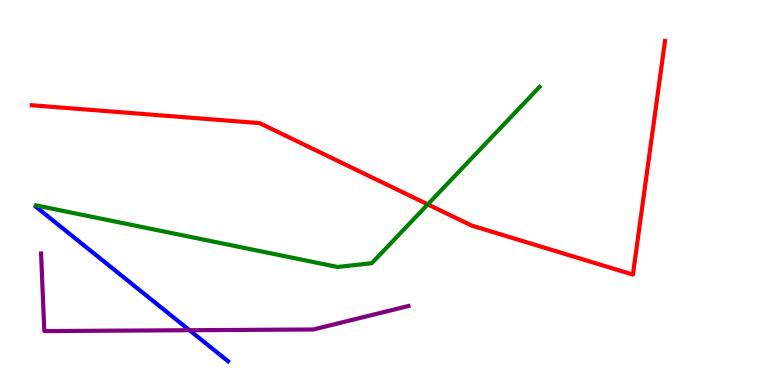[{'lines': ['blue', 'red'], 'intersections': []}, {'lines': ['green', 'red'], 'intersections': [{'x': 5.52, 'y': 4.69}]}, {'lines': ['purple', 'red'], 'intersections': []}, {'lines': ['blue', 'green'], 'intersections': []}, {'lines': ['blue', 'purple'], 'intersections': [{'x': 2.44, 'y': 1.42}]}, {'lines': ['green', 'purple'], 'intersections': []}]